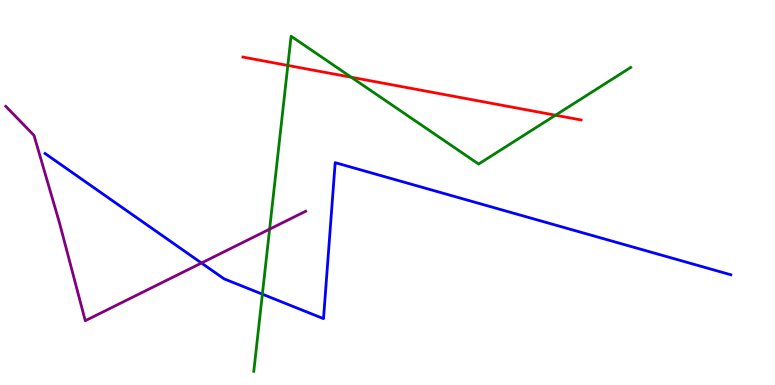[{'lines': ['blue', 'red'], 'intersections': []}, {'lines': ['green', 'red'], 'intersections': [{'x': 3.71, 'y': 8.3}, {'x': 4.53, 'y': 7.99}, {'x': 7.17, 'y': 7.01}]}, {'lines': ['purple', 'red'], 'intersections': []}, {'lines': ['blue', 'green'], 'intersections': [{'x': 3.39, 'y': 2.36}]}, {'lines': ['blue', 'purple'], 'intersections': [{'x': 2.6, 'y': 3.17}]}, {'lines': ['green', 'purple'], 'intersections': [{'x': 3.48, 'y': 4.05}]}]